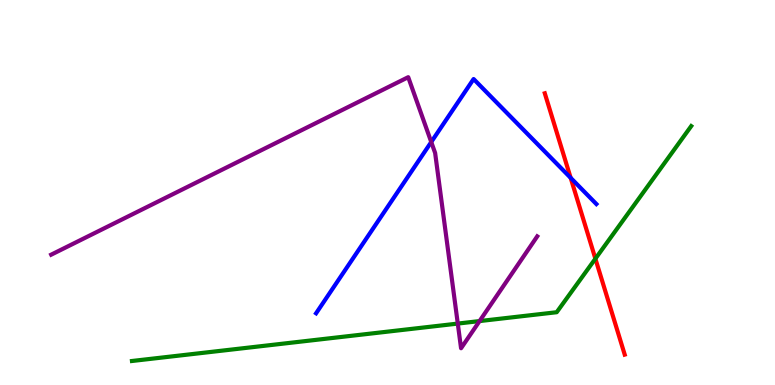[{'lines': ['blue', 'red'], 'intersections': [{'x': 7.36, 'y': 5.38}]}, {'lines': ['green', 'red'], 'intersections': [{'x': 7.68, 'y': 3.28}]}, {'lines': ['purple', 'red'], 'intersections': []}, {'lines': ['blue', 'green'], 'intersections': []}, {'lines': ['blue', 'purple'], 'intersections': [{'x': 5.56, 'y': 6.31}]}, {'lines': ['green', 'purple'], 'intersections': [{'x': 5.91, 'y': 1.6}, {'x': 6.19, 'y': 1.66}]}]